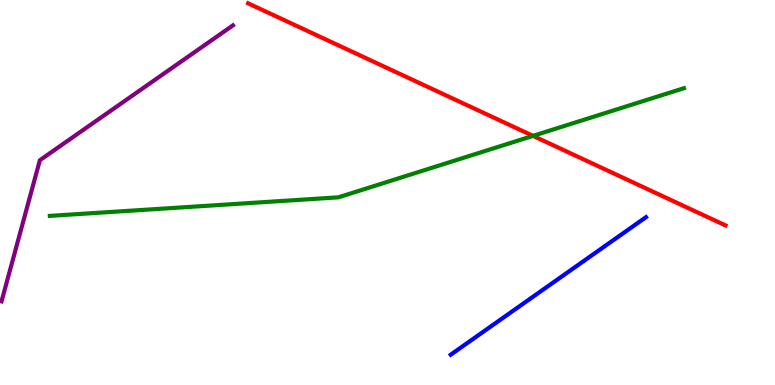[{'lines': ['blue', 'red'], 'intersections': []}, {'lines': ['green', 'red'], 'intersections': [{'x': 6.88, 'y': 6.47}]}, {'lines': ['purple', 'red'], 'intersections': []}, {'lines': ['blue', 'green'], 'intersections': []}, {'lines': ['blue', 'purple'], 'intersections': []}, {'lines': ['green', 'purple'], 'intersections': []}]